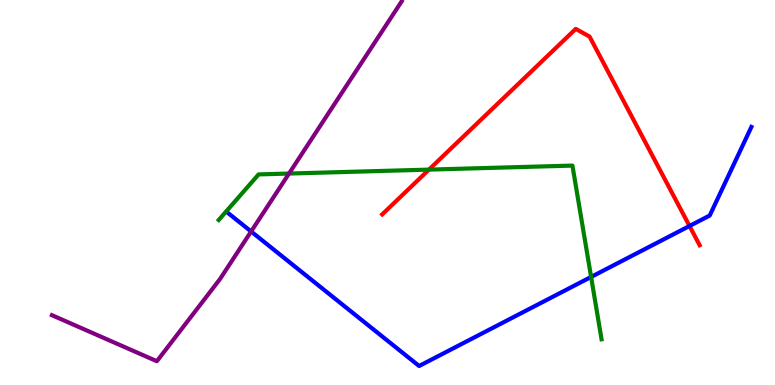[{'lines': ['blue', 'red'], 'intersections': [{'x': 8.9, 'y': 4.13}]}, {'lines': ['green', 'red'], 'intersections': [{'x': 5.53, 'y': 5.59}]}, {'lines': ['purple', 'red'], 'intersections': []}, {'lines': ['blue', 'green'], 'intersections': [{'x': 7.63, 'y': 2.81}]}, {'lines': ['blue', 'purple'], 'intersections': [{'x': 3.24, 'y': 3.99}]}, {'lines': ['green', 'purple'], 'intersections': [{'x': 3.73, 'y': 5.49}]}]